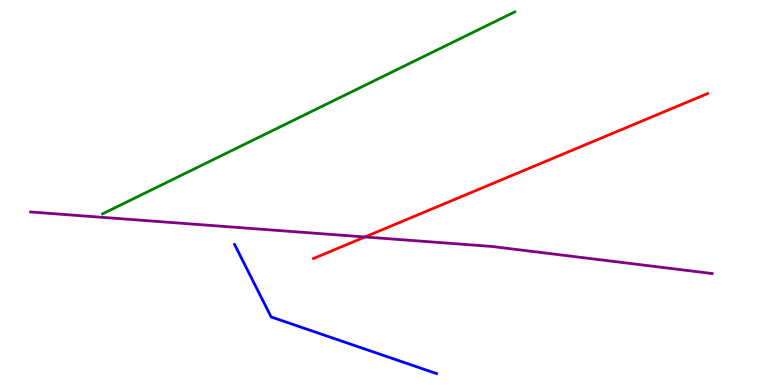[{'lines': ['blue', 'red'], 'intersections': []}, {'lines': ['green', 'red'], 'intersections': []}, {'lines': ['purple', 'red'], 'intersections': [{'x': 4.71, 'y': 3.84}]}, {'lines': ['blue', 'green'], 'intersections': []}, {'lines': ['blue', 'purple'], 'intersections': []}, {'lines': ['green', 'purple'], 'intersections': []}]